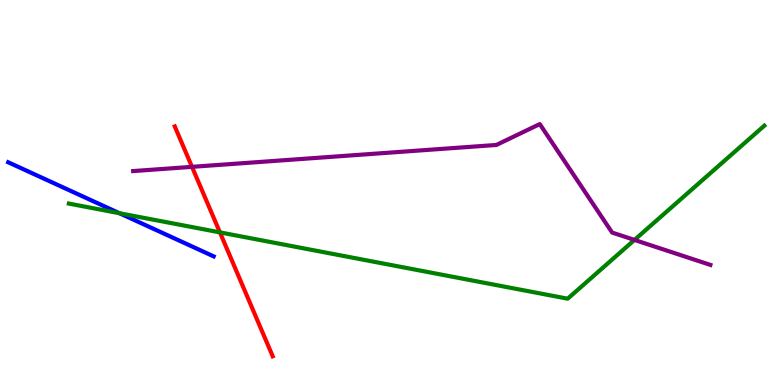[{'lines': ['blue', 'red'], 'intersections': []}, {'lines': ['green', 'red'], 'intersections': [{'x': 2.84, 'y': 3.96}]}, {'lines': ['purple', 'red'], 'intersections': [{'x': 2.48, 'y': 5.67}]}, {'lines': ['blue', 'green'], 'intersections': [{'x': 1.54, 'y': 4.46}]}, {'lines': ['blue', 'purple'], 'intersections': []}, {'lines': ['green', 'purple'], 'intersections': [{'x': 8.19, 'y': 3.77}]}]